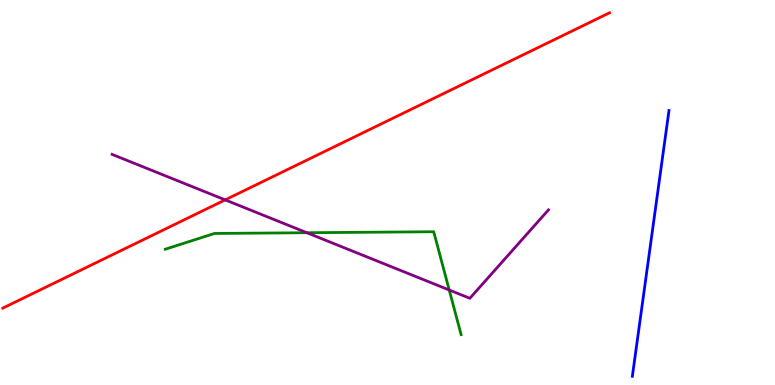[{'lines': ['blue', 'red'], 'intersections': []}, {'lines': ['green', 'red'], 'intersections': []}, {'lines': ['purple', 'red'], 'intersections': [{'x': 2.91, 'y': 4.81}]}, {'lines': ['blue', 'green'], 'intersections': []}, {'lines': ['blue', 'purple'], 'intersections': []}, {'lines': ['green', 'purple'], 'intersections': [{'x': 3.96, 'y': 3.95}, {'x': 5.8, 'y': 2.47}]}]